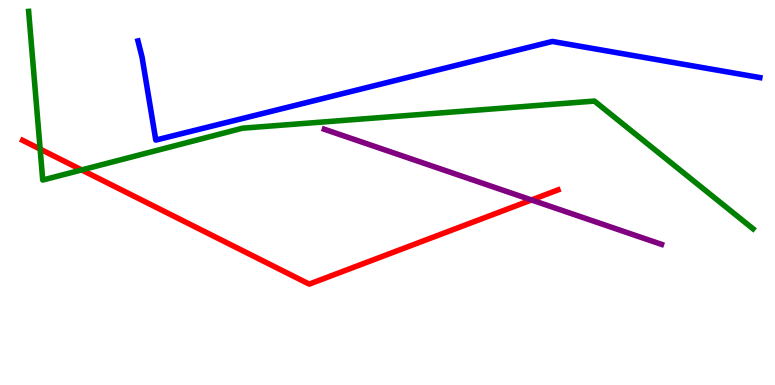[{'lines': ['blue', 'red'], 'intersections': []}, {'lines': ['green', 'red'], 'intersections': [{'x': 0.518, 'y': 6.13}, {'x': 1.05, 'y': 5.59}]}, {'lines': ['purple', 'red'], 'intersections': [{'x': 6.86, 'y': 4.81}]}, {'lines': ['blue', 'green'], 'intersections': []}, {'lines': ['blue', 'purple'], 'intersections': []}, {'lines': ['green', 'purple'], 'intersections': []}]